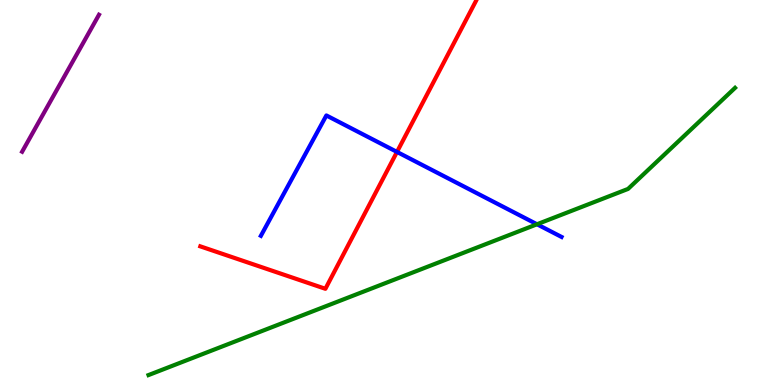[{'lines': ['blue', 'red'], 'intersections': [{'x': 5.12, 'y': 6.05}]}, {'lines': ['green', 'red'], 'intersections': []}, {'lines': ['purple', 'red'], 'intersections': []}, {'lines': ['blue', 'green'], 'intersections': [{'x': 6.93, 'y': 4.17}]}, {'lines': ['blue', 'purple'], 'intersections': []}, {'lines': ['green', 'purple'], 'intersections': []}]